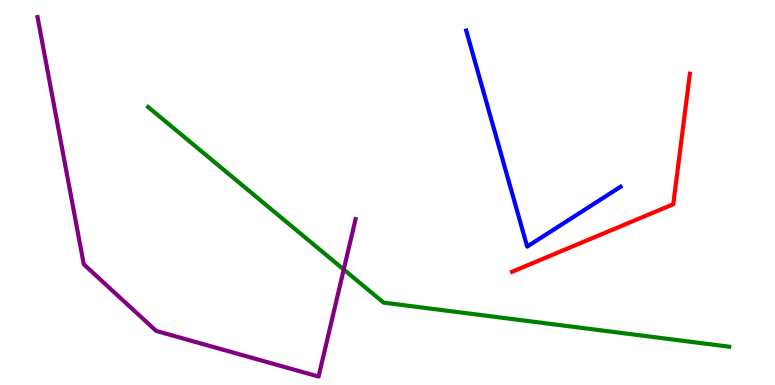[{'lines': ['blue', 'red'], 'intersections': []}, {'lines': ['green', 'red'], 'intersections': []}, {'lines': ['purple', 'red'], 'intersections': []}, {'lines': ['blue', 'green'], 'intersections': []}, {'lines': ['blue', 'purple'], 'intersections': []}, {'lines': ['green', 'purple'], 'intersections': [{'x': 4.44, 'y': 3.0}]}]